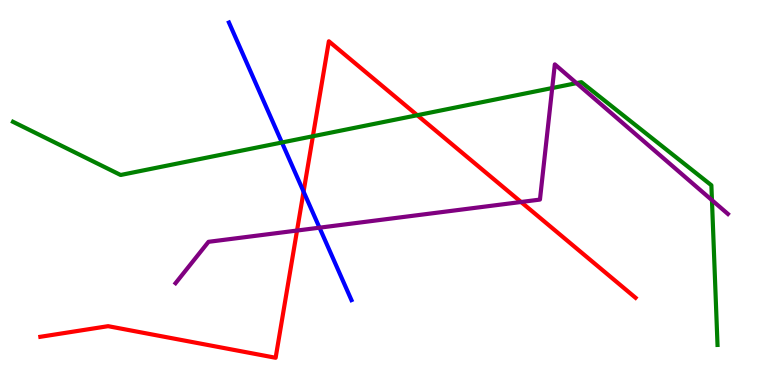[{'lines': ['blue', 'red'], 'intersections': [{'x': 3.92, 'y': 5.02}]}, {'lines': ['green', 'red'], 'intersections': [{'x': 4.04, 'y': 6.46}, {'x': 5.38, 'y': 7.01}]}, {'lines': ['purple', 'red'], 'intersections': [{'x': 3.83, 'y': 4.01}, {'x': 6.72, 'y': 4.75}]}, {'lines': ['blue', 'green'], 'intersections': [{'x': 3.64, 'y': 6.3}]}, {'lines': ['blue', 'purple'], 'intersections': [{'x': 4.12, 'y': 4.09}]}, {'lines': ['green', 'purple'], 'intersections': [{'x': 7.13, 'y': 7.71}, {'x': 7.44, 'y': 7.84}, {'x': 9.19, 'y': 4.8}]}]